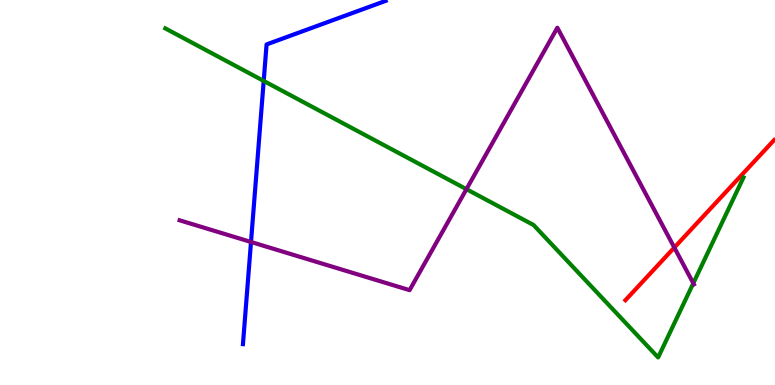[{'lines': ['blue', 'red'], 'intersections': []}, {'lines': ['green', 'red'], 'intersections': []}, {'lines': ['purple', 'red'], 'intersections': [{'x': 8.7, 'y': 3.57}]}, {'lines': ['blue', 'green'], 'intersections': [{'x': 3.4, 'y': 7.9}]}, {'lines': ['blue', 'purple'], 'intersections': [{'x': 3.24, 'y': 3.71}]}, {'lines': ['green', 'purple'], 'intersections': [{'x': 6.02, 'y': 5.09}, {'x': 8.95, 'y': 2.64}]}]